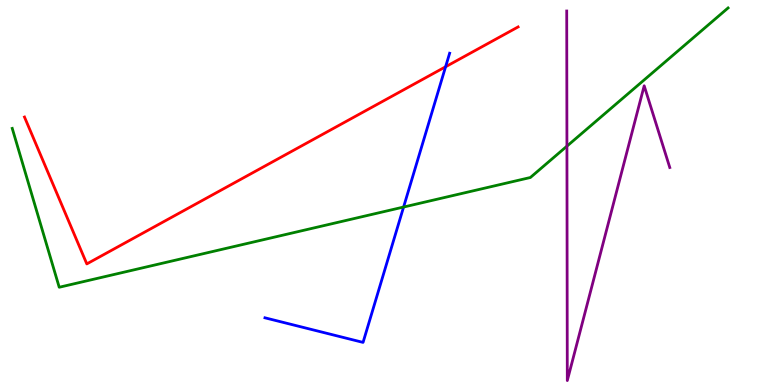[{'lines': ['blue', 'red'], 'intersections': [{'x': 5.75, 'y': 8.27}]}, {'lines': ['green', 'red'], 'intersections': []}, {'lines': ['purple', 'red'], 'intersections': []}, {'lines': ['blue', 'green'], 'intersections': [{'x': 5.21, 'y': 4.62}]}, {'lines': ['blue', 'purple'], 'intersections': []}, {'lines': ['green', 'purple'], 'intersections': [{'x': 7.32, 'y': 6.2}]}]